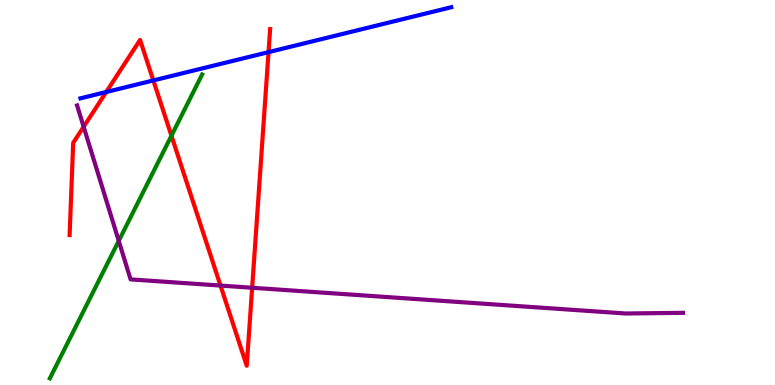[{'lines': ['blue', 'red'], 'intersections': [{'x': 1.37, 'y': 7.61}, {'x': 1.98, 'y': 7.91}, {'x': 3.46, 'y': 8.65}]}, {'lines': ['green', 'red'], 'intersections': [{'x': 2.21, 'y': 6.47}]}, {'lines': ['purple', 'red'], 'intersections': [{'x': 1.08, 'y': 6.71}, {'x': 2.85, 'y': 2.58}, {'x': 3.25, 'y': 2.53}]}, {'lines': ['blue', 'green'], 'intersections': []}, {'lines': ['blue', 'purple'], 'intersections': []}, {'lines': ['green', 'purple'], 'intersections': [{'x': 1.53, 'y': 3.74}]}]